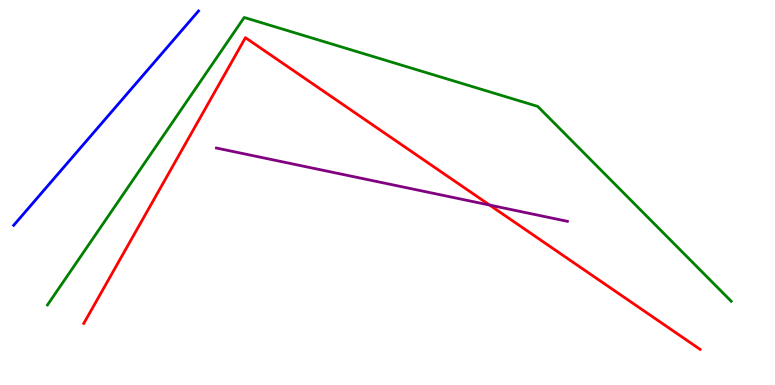[{'lines': ['blue', 'red'], 'intersections': []}, {'lines': ['green', 'red'], 'intersections': []}, {'lines': ['purple', 'red'], 'intersections': [{'x': 6.32, 'y': 4.67}]}, {'lines': ['blue', 'green'], 'intersections': []}, {'lines': ['blue', 'purple'], 'intersections': []}, {'lines': ['green', 'purple'], 'intersections': []}]